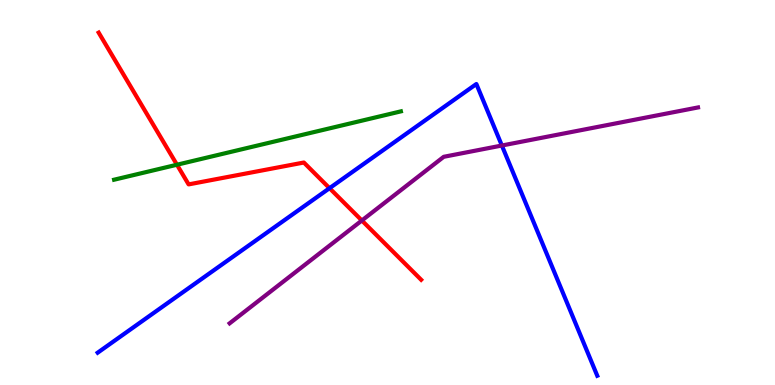[{'lines': ['blue', 'red'], 'intersections': [{'x': 4.25, 'y': 5.11}]}, {'lines': ['green', 'red'], 'intersections': [{'x': 2.28, 'y': 5.72}]}, {'lines': ['purple', 'red'], 'intersections': [{'x': 4.67, 'y': 4.27}]}, {'lines': ['blue', 'green'], 'intersections': []}, {'lines': ['blue', 'purple'], 'intersections': [{'x': 6.48, 'y': 6.22}]}, {'lines': ['green', 'purple'], 'intersections': []}]